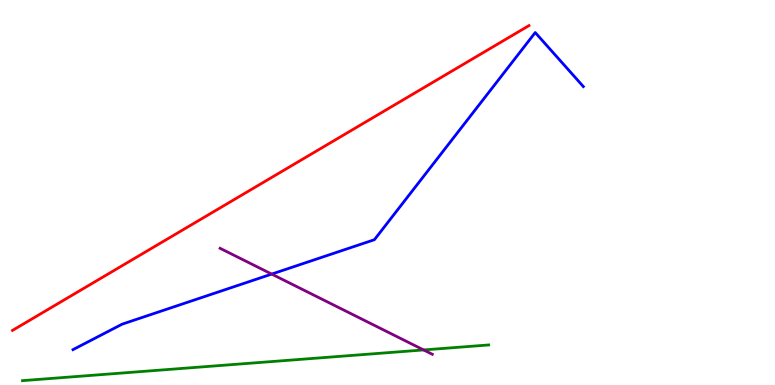[{'lines': ['blue', 'red'], 'intersections': []}, {'lines': ['green', 'red'], 'intersections': []}, {'lines': ['purple', 'red'], 'intersections': []}, {'lines': ['blue', 'green'], 'intersections': []}, {'lines': ['blue', 'purple'], 'intersections': [{'x': 3.51, 'y': 2.88}]}, {'lines': ['green', 'purple'], 'intersections': [{'x': 5.47, 'y': 0.911}]}]